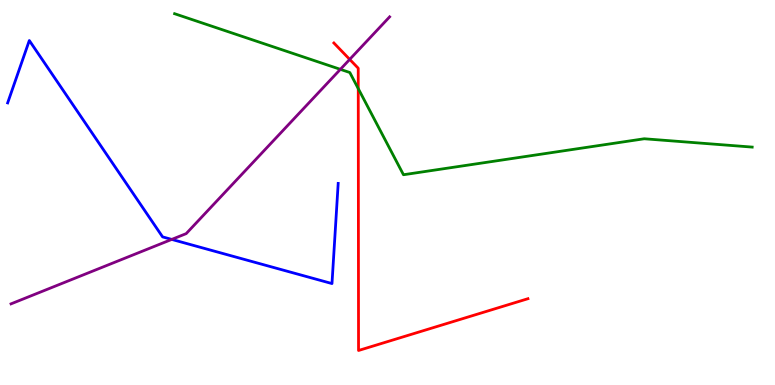[{'lines': ['blue', 'red'], 'intersections': []}, {'lines': ['green', 'red'], 'intersections': [{'x': 4.62, 'y': 7.7}]}, {'lines': ['purple', 'red'], 'intersections': [{'x': 4.51, 'y': 8.46}]}, {'lines': ['blue', 'green'], 'intersections': []}, {'lines': ['blue', 'purple'], 'intersections': [{'x': 2.22, 'y': 3.78}]}, {'lines': ['green', 'purple'], 'intersections': [{'x': 4.39, 'y': 8.2}]}]